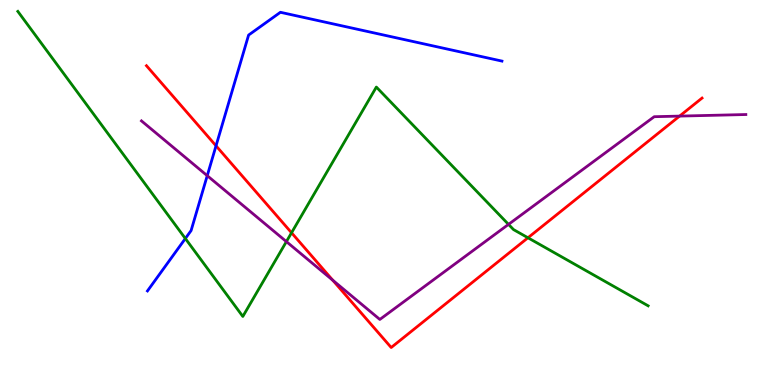[{'lines': ['blue', 'red'], 'intersections': [{'x': 2.79, 'y': 6.21}]}, {'lines': ['green', 'red'], 'intersections': [{'x': 3.76, 'y': 3.95}, {'x': 6.81, 'y': 3.82}]}, {'lines': ['purple', 'red'], 'intersections': [{'x': 4.29, 'y': 2.72}, {'x': 8.77, 'y': 6.98}]}, {'lines': ['blue', 'green'], 'intersections': [{'x': 2.39, 'y': 3.8}]}, {'lines': ['blue', 'purple'], 'intersections': [{'x': 2.67, 'y': 5.44}]}, {'lines': ['green', 'purple'], 'intersections': [{'x': 3.7, 'y': 3.72}, {'x': 6.56, 'y': 4.17}]}]